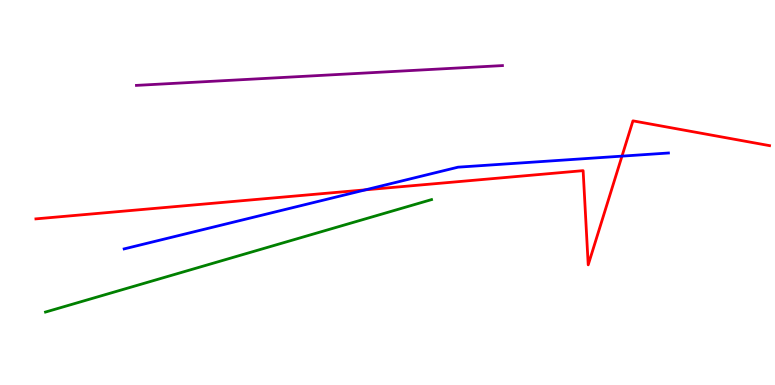[{'lines': ['blue', 'red'], 'intersections': [{'x': 4.72, 'y': 5.07}, {'x': 8.03, 'y': 5.94}]}, {'lines': ['green', 'red'], 'intersections': []}, {'lines': ['purple', 'red'], 'intersections': []}, {'lines': ['blue', 'green'], 'intersections': []}, {'lines': ['blue', 'purple'], 'intersections': []}, {'lines': ['green', 'purple'], 'intersections': []}]